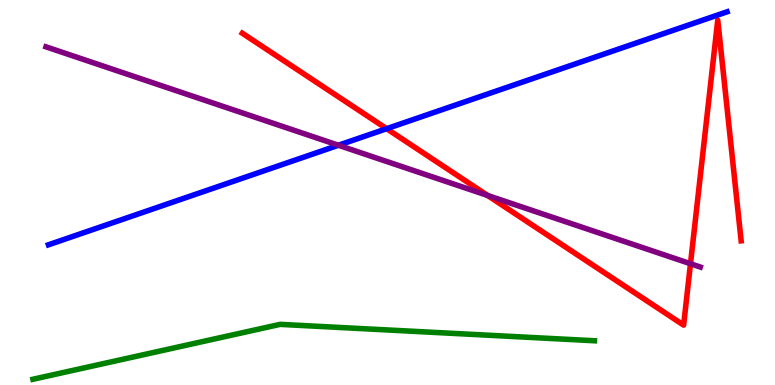[{'lines': ['blue', 'red'], 'intersections': [{'x': 4.99, 'y': 6.66}]}, {'lines': ['green', 'red'], 'intersections': []}, {'lines': ['purple', 'red'], 'intersections': [{'x': 6.29, 'y': 4.92}, {'x': 8.91, 'y': 3.15}]}, {'lines': ['blue', 'green'], 'intersections': []}, {'lines': ['blue', 'purple'], 'intersections': [{'x': 4.37, 'y': 6.23}]}, {'lines': ['green', 'purple'], 'intersections': []}]